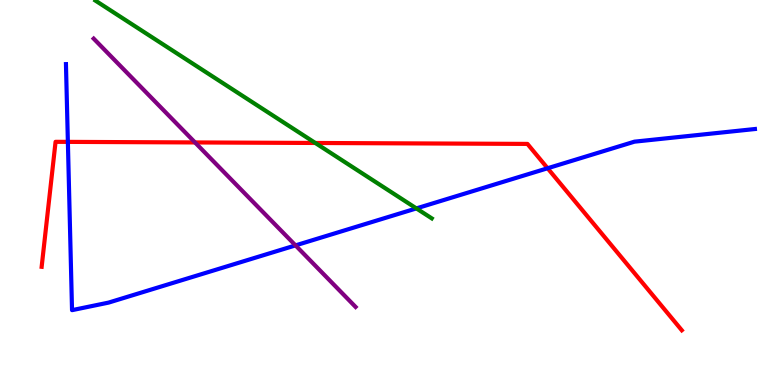[{'lines': ['blue', 'red'], 'intersections': [{'x': 0.876, 'y': 6.31}, {'x': 7.07, 'y': 5.63}]}, {'lines': ['green', 'red'], 'intersections': [{'x': 4.07, 'y': 6.29}]}, {'lines': ['purple', 'red'], 'intersections': [{'x': 2.52, 'y': 6.3}]}, {'lines': ['blue', 'green'], 'intersections': [{'x': 5.37, 'y': 4.59}]}, {'lines': ['blue', 'purple'], 'intersections': [{'x': 3.81, 'y': 3.63}]}, {'lines': ['green', 'purple'], 'intersections': []}]